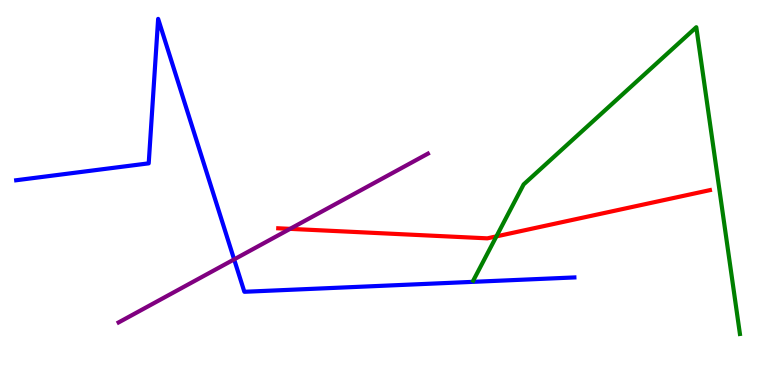[{'lines': ['blue', 'red'], 'intersections': []}, {'lines': ['green', 'red'], 'intersections': [{'x': 6.41, 'y': 3.86}]}, {'lines': ['purple', 'red'], 'intersections': [{'x': 3.74, 'y': 4.06}]}, {'lines': ['blue', 'green'], 'intersections': []}, {'lines': ['blue', 'purple'], 'intersections': [{'x': 3.02, 'y': 3.26}]}, {'lines': ['green', 'purple'], 'intersections': []}]